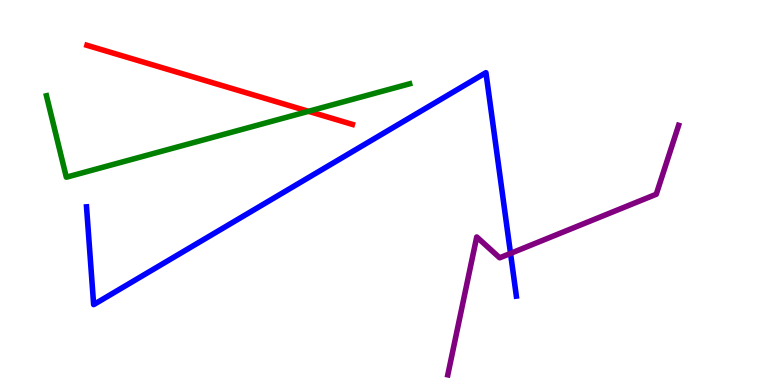[{'lines': ['blue', 'red'], 'intersections': []}, {'lines': ['green', 'red'], 'intersections': [{'x': 3.98, 'y': 7.11}]}, {'lines': ['purple', 'red'], 'intersections': []}, {'lines': ['blue', 'green'], 'intersections': []}, {'lines': ['blue', 'purple'], 'intersections': [{'x': 6.59, 'y': 3.42}]}, {'lines': ['green', 'purple'], 'intersections': []}]